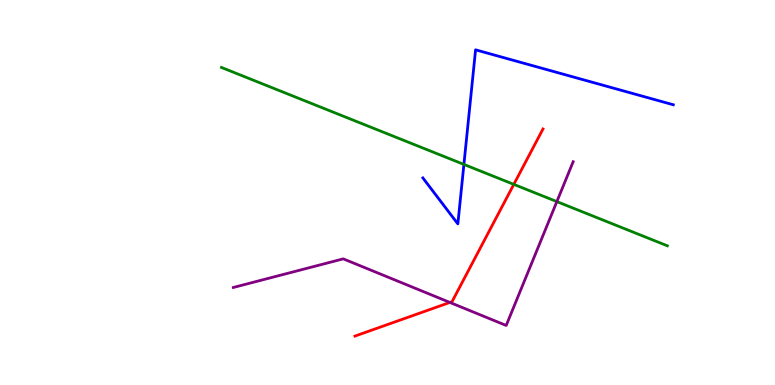[{'lines': ['blue', 'red'], 'intersections': []}, {'lines': ['green', 'red'], 'intersections': [{'x': 6.63, 'y': 5.21}]}, {'lines': ['purple', 'red'], 'intersections': [{'x': 5.8, 'y': 2.14}]}, {'lines': ['blue', 'green'], 'intersections': [{'x': 5.99, 'y': 5.73}]}, {'lines': ['blue', 'purple'], 'intersections': []}, {'lines': ['green', 'purple'], 'intersections': [{'x': 7.19, 'y': 4.76}]}]